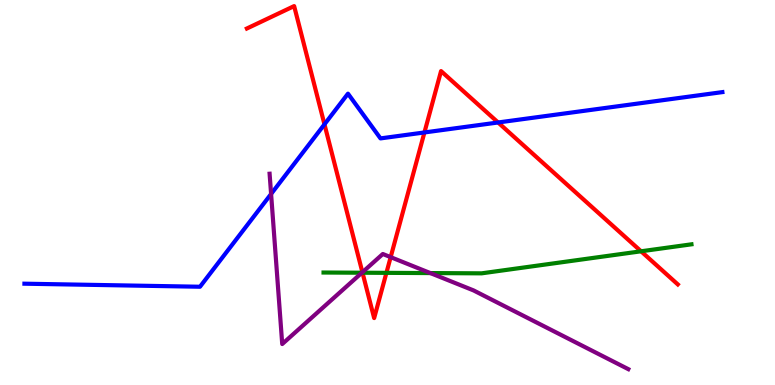[{'lines': ['blue', 'red'], 'intersections': [{'x': 4.19, 'y': 6.77}, {'x': 5.48, 'y': 6.56}, {'x': 6.43, 'y': 6.82}]}, {'lines': ['green', 'red'], 'intersections': [{'x': 4.68, 'y': 2.92}, {'x': 4.99, 'y': 2.91}, {'x': 8.27, 'y': 3.47}]}, {'lines': ['purple', 'red'], 'intersections': [{'x': 4.68, 'y': 2.93}, {'x': 5.04, 'y': 3.32}]}, {'lines': ['blue', 'green'], 'intersections': []}, {'lines': ['blue', 'purple'], 'intersections': [{'x': 3.5, 'y': 4.96}]}, {'lines': ['green', 'purple'], 'intersections': [{'x': 4.67, 'y': 2.92}, {'x': 5.55, 'y': 2.91}]}]